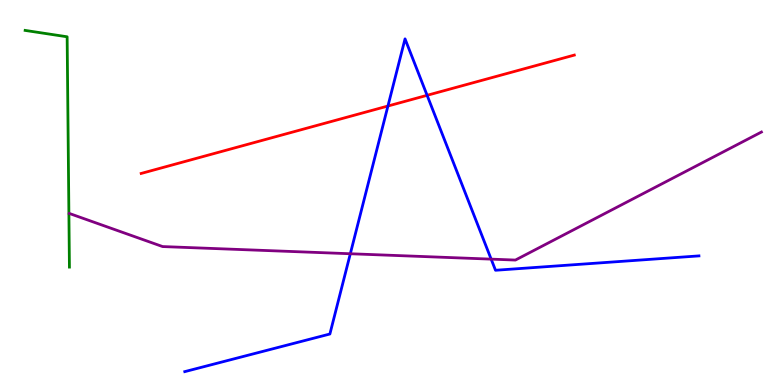[{'lines': ['blue', 'red'], 'intersections': [{'x': 5.01, 'y': 7.25}, {'x': 5.51, 'y': 7.52}]}, {'lines': ['green', 'red'], 'intersections': []}, {'lines': ['purple', 'red'], 'intersections': []}, {'lines': ['blue', 'green'], 'intersections': []}, {'lines': ['blue', 'purple'], 'intersections': [{'x': 4.52, 'y': 3.41}, {'x': 6.34, 'y': 3.27}]}, {'lines': ['green', 'purple'], 'intersections': []}]